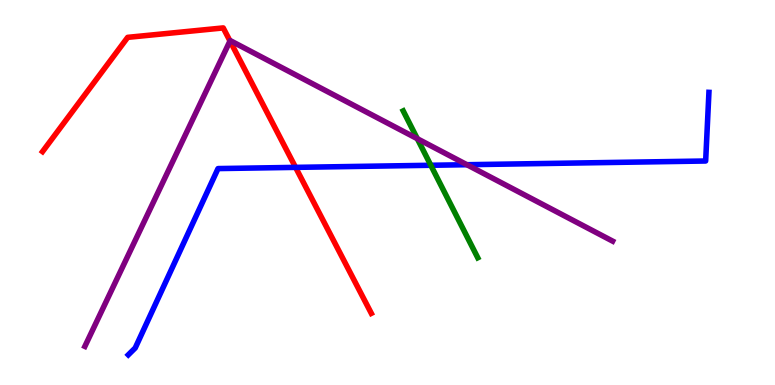[{'lines': ['blue', 'red'], 'intersections': [{'x': 3.81, 'y': 5.65}]}, {'lines': ['green', 'red'], 'intersections': []}, {'lines': ['purple', 'red'], 'intersections': [{'x': 2.97, 'y': 8.94}]}, {'lines': ['blue', 'green'], 'intersections': [{'x': 5.56, 'y': 5.71}]}, {'lines': ['blue', 'purple'], 'intersections': [{'x': 6.02, 'y': 5.72}]}, {'lines': ['green', 'purple'], 'intersections': [{'x': 5.38, 'y': 6.4}]}]